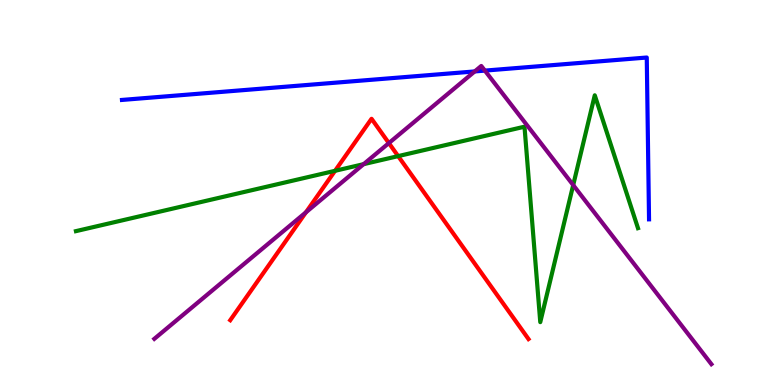[{'lines': ['blue', 'red'], 'intersections': []}, {'lines': ['green', 'red'], 'intersections': [{'x': 4.32, 'y': 5.56}, {'x': 5.14, 'y': 5.94}]}, {'lines': ['purple', 'red'], 'intersections': [{'x': 3.95, 'y': 4.49}, {'x': 5.02, 'y': 6.28}]}, {'lines': ['blue', 'green'], 'intersections': []}, {'lines': ['blue', 'purple'], 'intersections': [{'x': 6.13, 'y': 8.14}, {'x': 6.26, 'y': 8.17}]}, {'lines': ['green', 'purple'], 'intersections': [{'x': 4.69, 'y': 5.74}, {'x': 7.4, 'y': 5.19}]}]